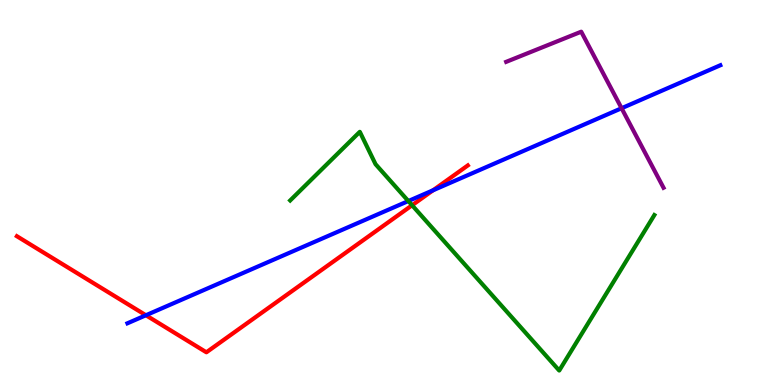[{'lines': ['blue', 'red'], 'intersections': [{'x': 1.88, 'y': 1.81}, {'x': 5.59, 'y': 5.06}]}, {'lines': ['green', 'red'], 'intersections': [{'x': 5.32, 'y': 4.67}]}, {'lines': ['purple', 'red'], 'intersections': []}, {'lines': ['blue', 'green'], 'intersections': [{'x': 5.27, 'y': 4.78}]}, {'lines': ['blue', 'purple'], 'intersections': [{'x': 8.02, 'y': 7.19}]}, {'lines': ['green', 'purple'], 'intersections': []}]